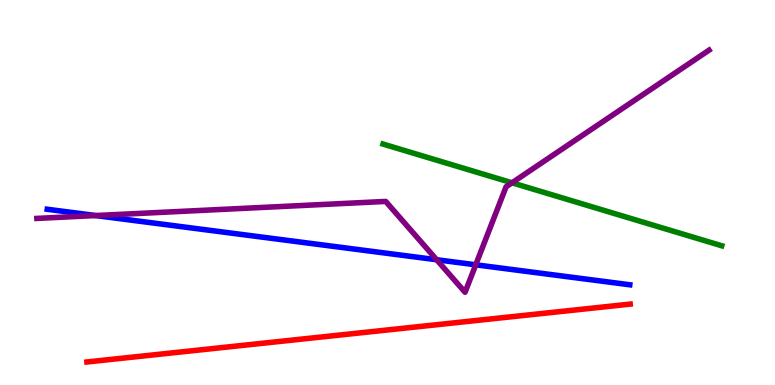[{'lines': ['blue', 'red'], 'intersections': []}, {'lines': ['green', 'red'], 'intersections': []}, {'lines': ['purple', 'red'], 'intersections': []}, {'lines': ['blue', 'green'], 'intersections': []}, {'lines': ['blue', 'purple'], 'intersections': [{'x': 1.24, 'y': 4.4}, {'x': 5.63, 'y': 3.25}, {'x': 6.14, 'y': 3.12}]}, {'lines': ['green', 'purple'], 'intersections': [{'x': 6.61, 'y': 5.25}]}]